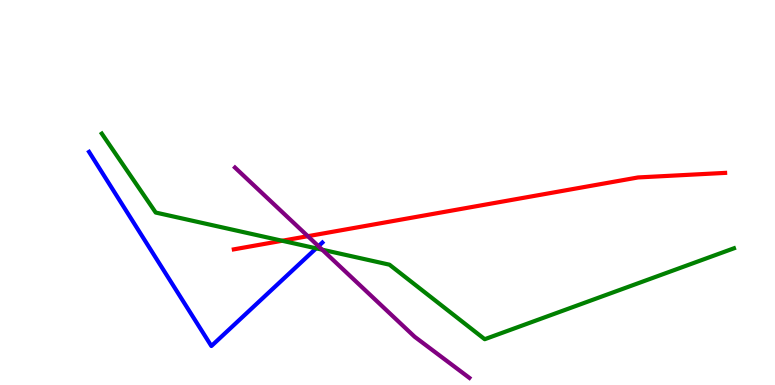[{'lines': ['blue', 'red'], 'intersections': []}, {'lines': ['green', 'red'], 'intersections': [{'x': 3.64, 'y': 3.75}]}, {'lines': ['purple', 'red'], 'intersections': [{'x': 3.97, 'y': 3.87}]}, {'lines': ['blue', 'green'], 'intersections': [{'x': 4.08, 'y': 3.55}]}, {'lines': ['blue', 'purple'], 'intersections': [{'x': 4.11, 'y': 3.61}]}, {'lines': ['green', 'purple'], 'intersections': [{'x': 4.16, 'y': 3.51}]}]